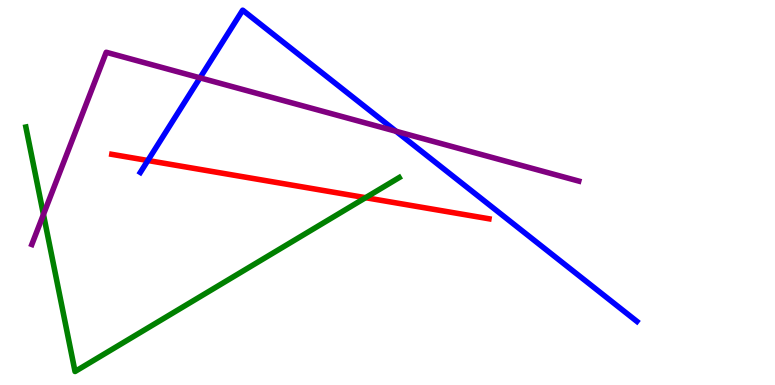[{'lines': ['blue', 'red'], 'intersections': [{'x': 1.91, 'y': 5.83}]}, {'lines': ['green', 'red'], 'intersections': [{'x': 4.72, 'y': 4.87}]}, {'lines': ['purple', 'red'], 'intersections': []}, {'lines': ['blue', 'green'], 'intersections': []}, {'lines': ['blue', 'purple'], 'intersections': [{'x': 2.58, 'y': 7.98}, {'x': 5.11, 'y': 6.59}]}, {'lines': ['green', 'purple'], 'intersections': [{'x': 0.561, 'y': 4.43}]}]